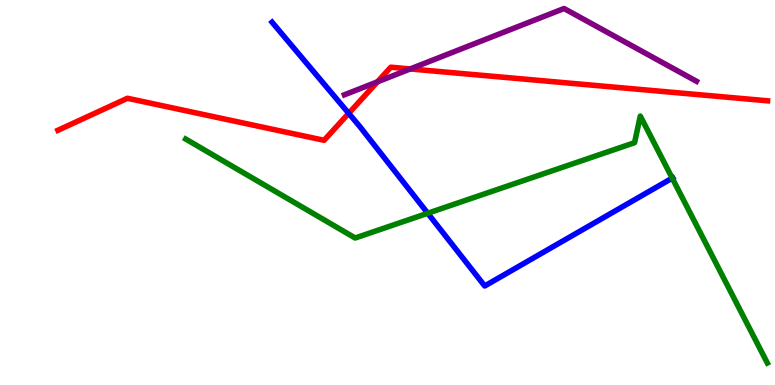[{'lines': ['blue', 'red'], 'intersections': [{'x': 4.5, 'y': 7.06}]}, {'lines': ['green', 'red'], 'intersections': []}, {'lines': ['purple', 'red'], 'intersections': [{'x': 4.87, 'y': 7.87}, {'x': 5.29, 'y': 8.21}]}, {'lines': ['blue', 'green'], 'intersections': [{'x': 5.52, 'y': 4.46}, {'x': 8.67, 'y': 5.37}]}, {'lines': ['blue', 'purple'], 'intersections': []}, {'lines': ['green', 'purple'], 'intersections': []}]